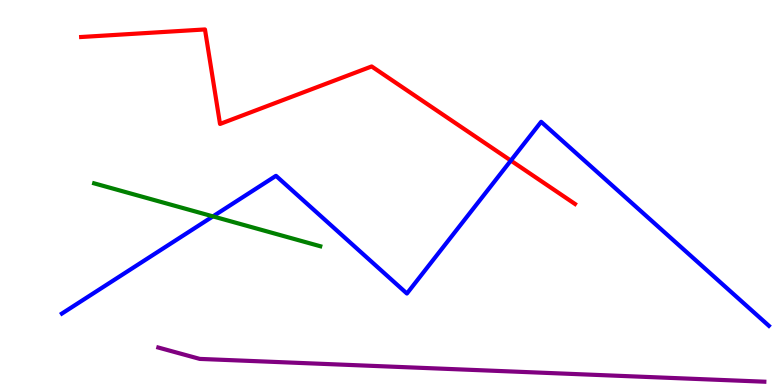[{'lines': ['blue', 'red'], 'intersections': [{'x': 6.59, 'y': 5.83}]}, {'lines': ['green', 'red'], 'intersections': []}, {'lines': ['purple', 'red'], 'intersections': []}, {'lines': ['blue', 'green'], 'intersections': [{'x': 2.75, 'y': 4.38}]}, {'lines': ['blue', 'purple'], 'intersections': []}, {'lines': ['green', 'purple'], 'intersections': []}]